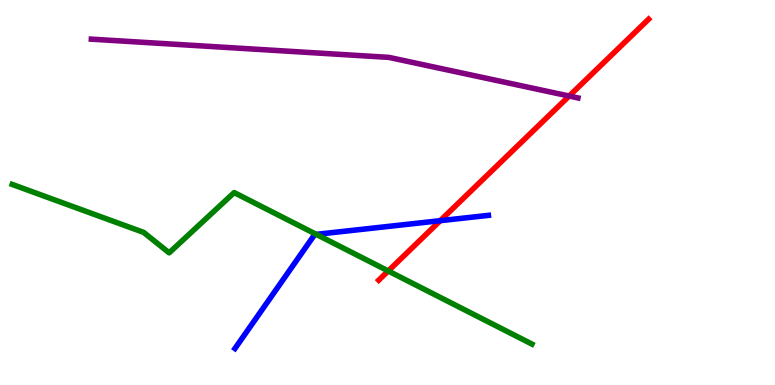[{'lines': ['blue', 'red'], 'intersections': [{'x': 5.68, 'y': 4.27}]}, {'lines': ['green', 'red'], 'intersections': [{'x': 5.01, 'y': 2.96}]}, {'lines': ['purple', 'red'], 'intersections': [{'x': 7.34, 'y': 7.51}]}, {'lines': ['blue', 'green'], 'intersections': [{'x': 4.08, 'y': 3.91}]}, {'lines': ['blue', 'purple'], 'intersections': []}, {'lines': ['green', 'purple'], 'intersections': []}]